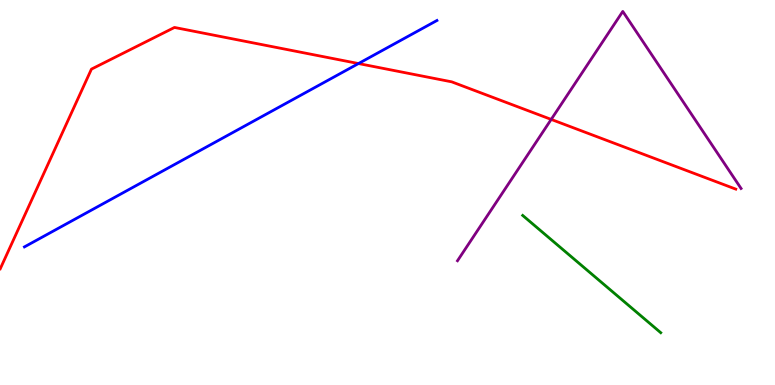[{'lines': ['blue', 'red'], 'intersections': [{'x': 4.63, 'y': 8.35}]}, {'lines': ['green', 'red'], 'intersections': []}, {'lines': ['purple', 'red'], 'intersections': [{'x': 7.11, 'y': 6.9}]}, {'lines': ['blue', 'green'], 'intersections': []}, {'lines': ['blue', 'purple'], 'intersections': []}, {'lines': ['green', 'purple'], 'intersections': []}]